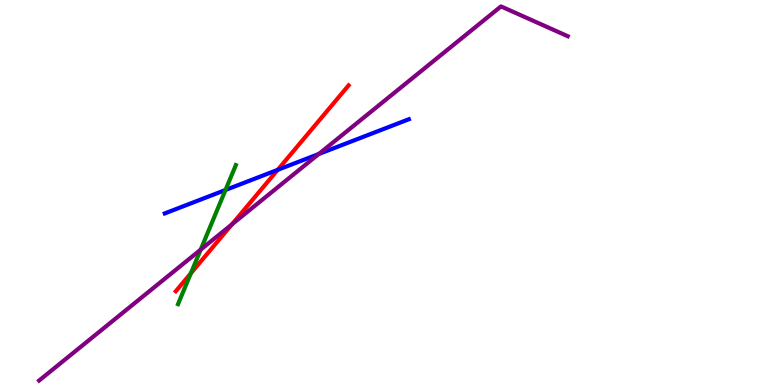[{'lines': ['blue', 'red'], 'intersections': [{'x': 3.58, 'y': 5.59}]}, {'lines': ['green', 'red'], 'intersections': [{'x': 2.46, 'y': 2.9}]}, {'lines': ['purple', 'red'], 'intersections': [{'x': 2.99, 'y': 4.17}]}, {'lines': ['blue', 'green'], 'intersections': [{'x': 2.91, 'y': 5.07}]}, {'lines': ['blue', 'purple'], 'intersections': [{'x': 4.11, 'y': 6.0}]}, {'lines': ['green', 'purple'], 'intersections': [{'x': 2.59, 'y': 3.52}]}]